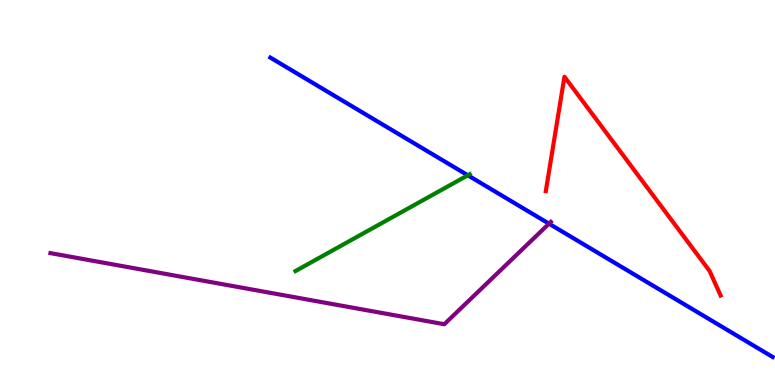[{'lines': ['blue', 'red'], 'intersections': []}, {'lines': ['green', 'red'], 'intersections': []}, {'lines': ['purple', 'red'], 'intersections': []}, {'lines': ['blue', 'green'], 'intersections': [{'x': 6.04, 'y': 5.45}]}, {'lines': ['blue', 'purple'], 'intersections': [{'x': 7.08, 'y': 4.19}]}, {'lines': ['green', 'purple'], 'intersections': []}]